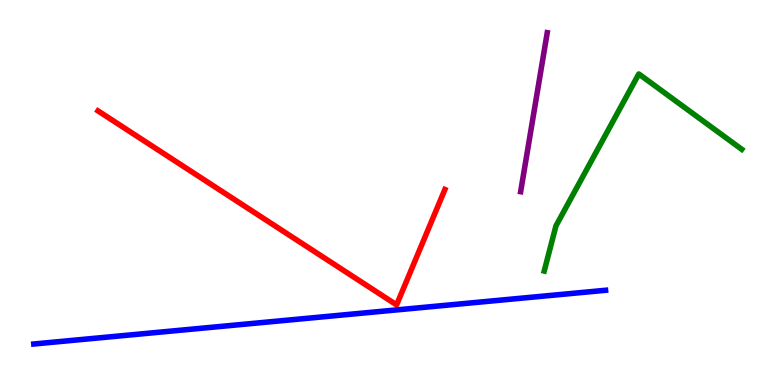[{'lines': ['blue', 'red'], 'intersections': []}, {'lines': ['green', 'red'], 'intersections': []}, {'lines': ['purple', 'red'], 'intersections': []}, {'lines': ['blue', 'green'], 'intersections': []}, {'lines': ['blue', 'purple'], 'intersections': []}, {'lines': ['green', 'purple'], 'intersections': []}]